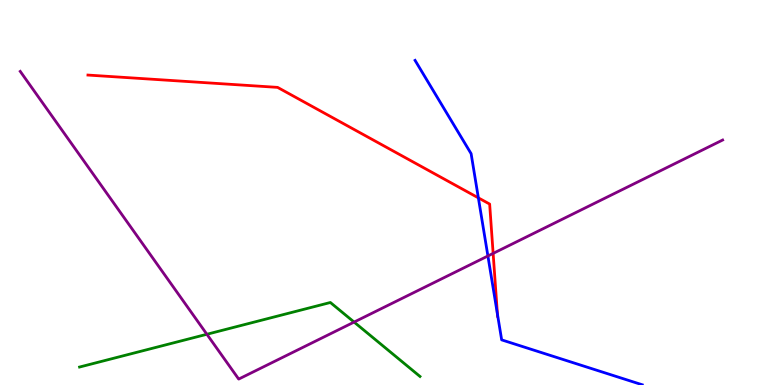[{'lines': ['blue', 'red'], 'intersections': [{'x': 6.17, 'y': 4.86}, {'x': 6.42, 'y': 1.85}]}, {'lines': ['green', 'red'], 'intersections': []}, {'lines': ['purple', 'red'], 'intersections': [{'x': 6.36, 'y': 3.42}]}, {'lines': ['blue', 'green'], 'intersections': []}, {'lines': ['blue', 'purple'], 'intersections': [{'x': 6.3, 'y': 3.35}]}, {'lines': ['green', 'purple'], 'intersections': [{'x': 2.67, 'y': 1.32}, {'x': 4.57, 'y': 1.63}]}]